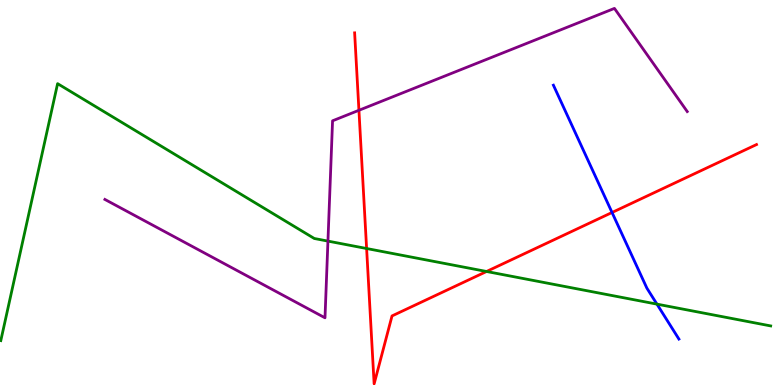[{'lines': ['blue', 'red'], 'intersections': [{'x': 7.9, 'y': 4.48}]}, {'lines': ['green', 'red'], 'intersections': [{'x': 4.73, 'y': 3.55}, {'x': 6.28, 'y': 2.95}]}, {'lines': ['purple', 'red'], 'intersections': [{'x': 4.63, 'y': 7.14}]}, {'lines': ['blue', 'green'], 'intersections': [{'x': 8.48, 'y': 2.1}]}, {'lines': ['blue', 'purple'], 'intersections': []}, {'lines': ['green', 'purple'], 'intersections': [{'x': 4.23, 'y': 3.74}]}]